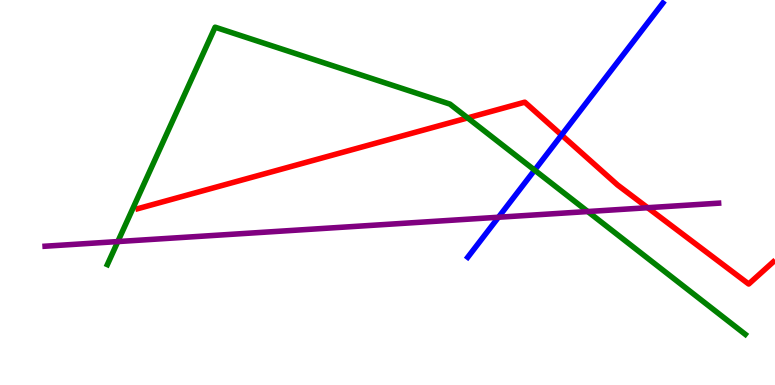[{'lines': ['blue', 'red'], 'intersections': [{'x': 7.25, 'y': 6.49}]}, {'lines': ['green', 'red'], 'intersections': [{'x': 6.03, 'y': 6.94}]}, {'lines': ['purple', 'red'], 'intersections': [{'x': 8.36, 'y': 4.6}]}, {'lines': ['blue', 'green'], 'intersections': [{'x': 6.9, 'y': 5.58}]}, {'lines': ['blue', 'purple'], 'intersections': [{'x': 6.43, 'y': 4.36}]}, {'lines': ['green', 'purple'], 'intersections': [{'x': 1.52, 'y': 3.73}, {'x': 7.58, 'y': 4.51}]}]